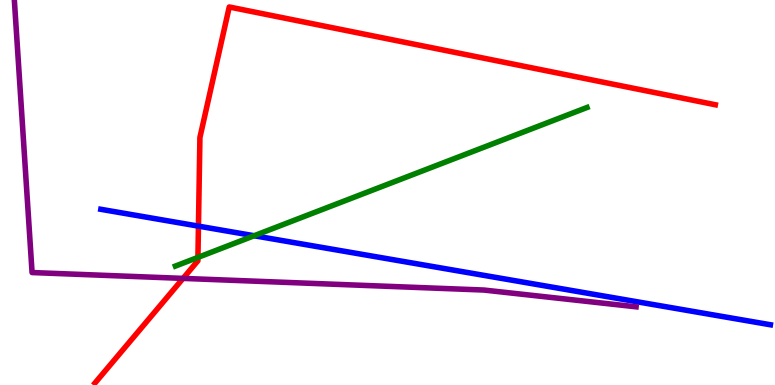[{'lines': ['blue', 'red'], 'intersections': [{'x': 2.56, 'y': 4.13}]}, {'lines': ['green', 'red'], 'intersections': [{'x': 2.55, 'y': 3.31}]}, {'lines': ['purple', 'red'], 'intersections': [{'x': 2.36, 'y': 2.77}]}, {'lines': ['blue', 'green'], 'intersections': [{'x': 3.28, 'y': 3.88}]}, {'lines': ['blue', 'purple'], 'intersections': []}, {'lines': ['green', 'purple'], 'intersections': []}]